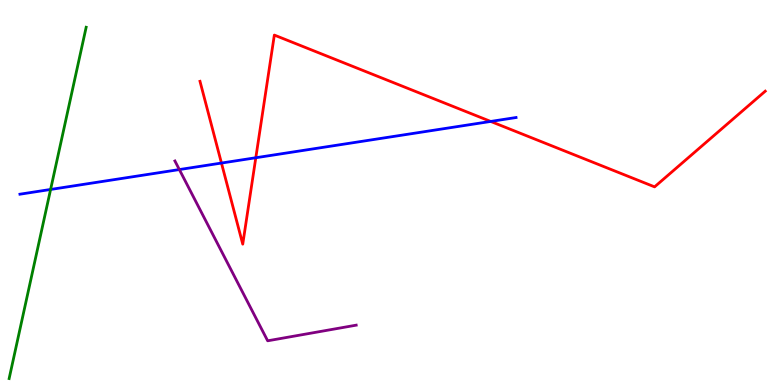[{'lines': ['blue', 'red'], 'intersections': [{'x': 2.86, 'y': 5.76}, {'x': 3.3, 'y': 5.9}, {'x': 6.33, 'y': 6.85}]}, {'lines': ['green', 'red'], 'intersections': []}, {'lines': ['purple', 'red'], 'intersections': []}, {'lines': ['blue', 'green'], 'intersections': [{'x': 0.653, 'y': 5.08}]}, {'lines': ['blue', 'purple'], 'intersections': [{'x': 2.31, 'y': 5.6}]}, {'lines': ['green', 'purple'], 'intersections': []}]